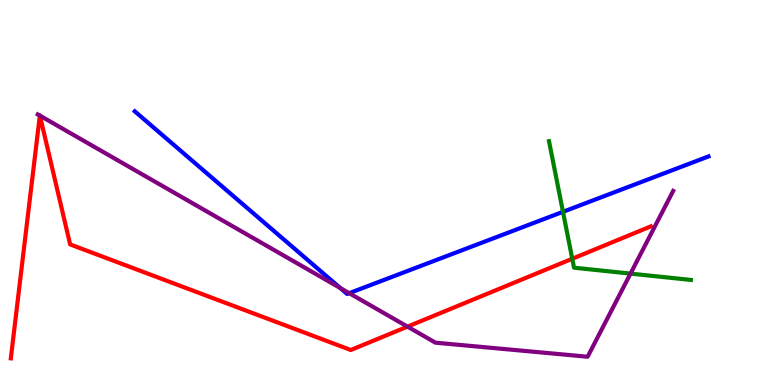[{'lines': ['blue', 'red'], 'intersections': []}, {'lines': ['green', 'red'], 'intersections': [{'x': 7.38, 'y': 3.28}]}, {'lines': ['purple', 'red'], 'intersections': [{'x': 0.514, 'y': 7.0}, {'x': 0.515, 'y': 7.0}, {'x': 5.26, 'y': 1.52}]}, {'lines': ['blue', 'green'], 'intersections': [{'x': 7.26, 'y': 4.5}]}, {'lines': ['blue', 'purple'], 'intersections': [{'x': 4.39, 'y': 2.52}, {'x': 4.51, 'y': 2.39}]}, {'lines': ['green', 'purple'], 'intersections': [{'x': 8.14, 'y': 2.89}]}]